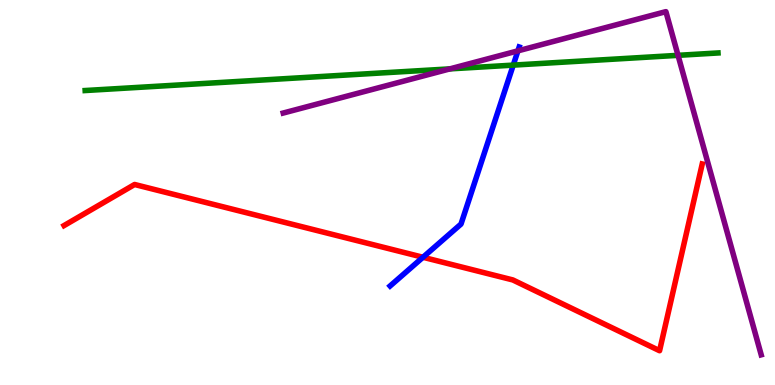[{'lines': ['blue', 'red'], 'intersections': [{'x': 5.46, 'y': 3.32}]}, {'lines': ['green', 'red'], 'intersections': []}, {'lines': ['purple', 'red'], 'intersections': []}, {'lines': ['blue', 'green'], 'intersections': [{'x': 6.62, 'y': 8.31}]}, {'lines': ['blue', 'purple'], 'intersections': [{'x': 6.68, 'y': 8.68}]}, {'lines': ['green', 'purple'], 'intersections': [{'x': 5.81, 'y': 8.21}, {'x': 8.75, 'y': 8.56}]}]